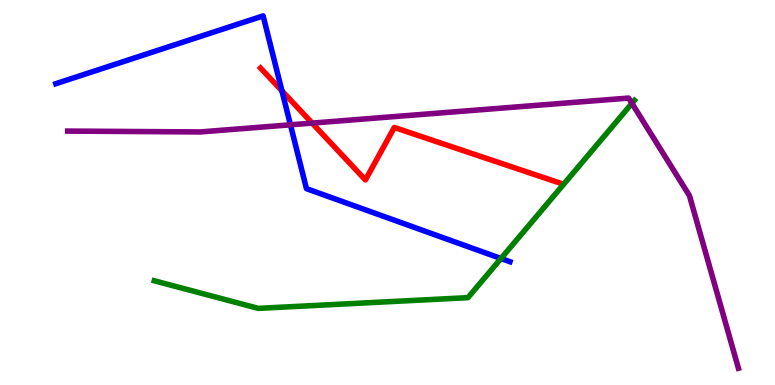[{'lines': ['blue', 'red'], 'intersections': [{'x': 3.64, 'y': 7.64}]}, {'lines': ['green', 'red'], 'intersections': []}, {'lines': ['purple', 'red'], 'intersections': [{'x': 4.03, 'y': 6.8}]}, {'lines': ['blue', 'green'], 'intersections': [{'x': 6.46, 'y': 3.29}]}, {'lines': ['blue', 'purple'], 'intersections': [{'x': 3.75, 'y': 6.76}]}, {'lines': ['green', 'purple'], 'intersections': [{'x': 8.15, 'y': 7.32}]}]